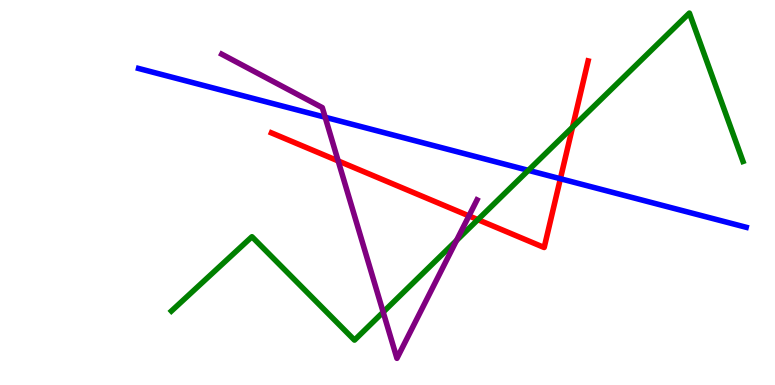[{'lines': ['blue', 'red'], 'intersections': [{'x': 7.23, 'y': 5.36}]}, {'lines': ['green', 'red'], 'intersections': [{'x': 6.17, 'y': 4.3}, {'x': 7.39, 'y': 6.7}]}, {'lines': ['purple', 'red'], 'intersections': [{'x': 4.36, 'y': 5.82}, {'x': 6.05, 'y': 4.39}]}, {'lines': ['blue', 'green'], 'intersections': [{'x': 6.82, 'y': 5.58}]}, {'lines': ['blue', 'purple'], 'intersections': [{'x': 4.2, 'y': 6.95}]}, {'lines': ['green', 'purple'], 'intersections': [{'x': 4.94, 'y': 1.89}, {'x': 5.89, 'y': 3.75}]}]